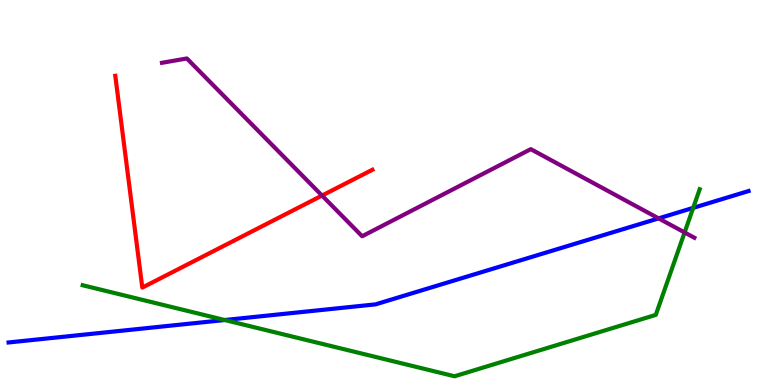[{'lines': ['blue', 'red'], 'intersections': []}, {'lines': ['green', 'red'], 'intersections': []}, {'lines': ['purple', 'red'], 'intersections': [{'x': 4.16, 'y': 4.92}]}, {'lines': ['blue', 'green'], 'intersections': [{'x': 2.9, 'y': 1.69}, {'x': 8.94, 'y': 4.6}]}, {'lines': ['blue', 'purple'], 'intersections': [{'x': 8.5, 'y': 4.33}]}, {'lines': ['green', 'purple'], 'intersections': [{'x': 8.83, 'y': 3.96}]}]